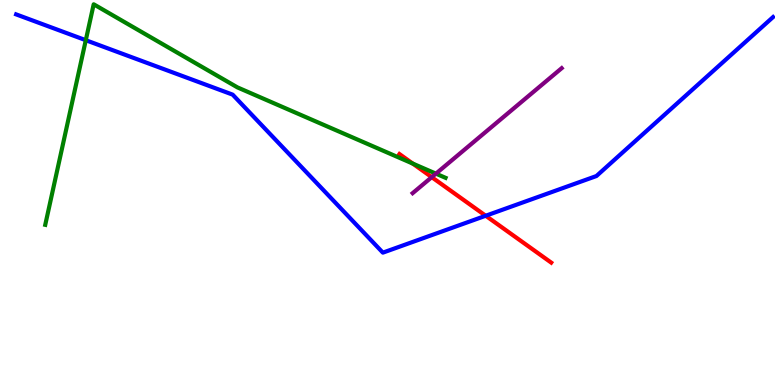[{'lines': ['blue', 'red'], 'intersections': [{'x': 6.27, 'y': 4.4}]}, {'lines': ['green', 'red'], 'intersections': [{'x': 5.33, 'y': 5.75}]}, {'lines': ['purple', 'red'], 'intersections': [{'x': 5.57, 'y': 5.4}]}, {'lines': ['blue', 'green'], 'intersections': [{'x': 1.11, 'y': 8.96}]}, {'lines': ['blue', 'purple'], 'intersections': []}, {'lines': ['green', 'purple'], 'intersections': [{'x': 5.62, 'y': 5.49}]}]